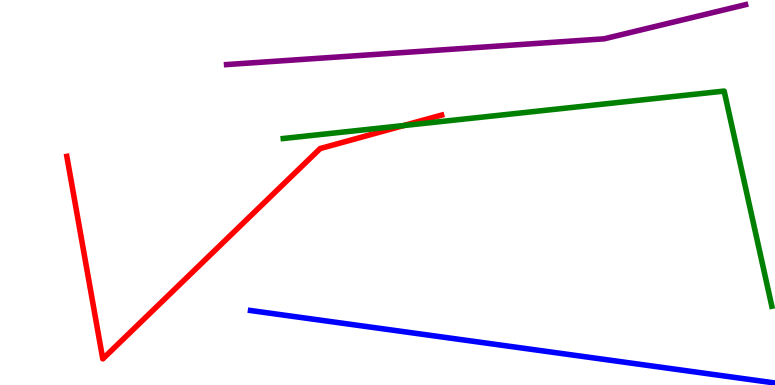[{'lines': ['blue', 'red'], 'intersections': []}, {'lines': ['green', 'red'], 'intersections': [{'x': 5.21, 'y': 6.74}]}, {'lines': ['purple', 'red'], 'intersections': []}, {'lines': ['blue', 'green'], 'intersections': []}, {'lines': ['blue', 'purple'], 'intersections': []}, {'lines': ['green', 'purple'], 'intersections': []}]